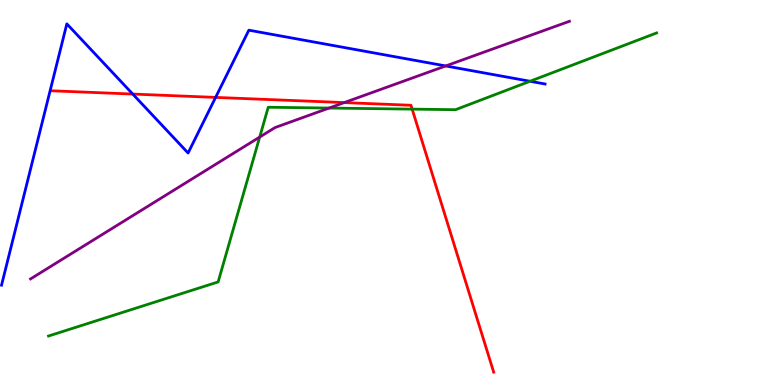[{'lines': ['blue', 'red'], 'intersections': [{'x': 1.71, 'y': 7.56}, {'x': 2.78, 'y': 7.47}]}, {'lines': ['green', 'red'], 'intersections': [{'x': 5.32, 'y': 7.17}]}, {'lines': ['purple', 'red'], 'intersections': [{'x': 4.44, 'y': 7.34}]}, {'lines': ['blue', 'green'], 'intersections': [{'x': 6.84, 'y': 7.89}]}, {'lines': ['blue', 'purple'], 'intersections': [{'x': 5.75, 'y': 8.29}]}, {'lines': ['green', 'purple'], 'intersections': [{'x': 3.35, 'y': 6.44}, {'x': 4.25, 'y': 7.19}]}]